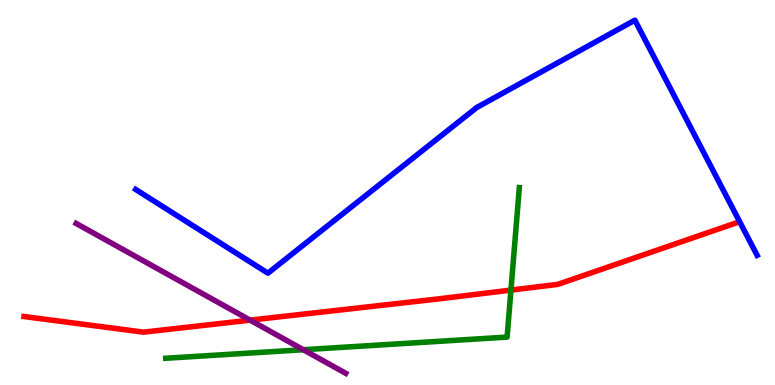[{'lines': ['blue', 'red'], 'intersections': []}, {'lines': ['green', 'red'], 'intersections': [{'x': 6.59, 'y': 2.47}]}, {'lines': ['purple', 'red'], 'intersections': [{'x': 3.23, 'y': 1.68}]}, {'lines': ['blue', 'green'], 'intersections': []}, {'lines': ['blue', 'purple'], 'intersections': []}, {'lines': ['green', 'purple'], 'intersections': [{'x': 3.91, 'y': 0.916}]}]